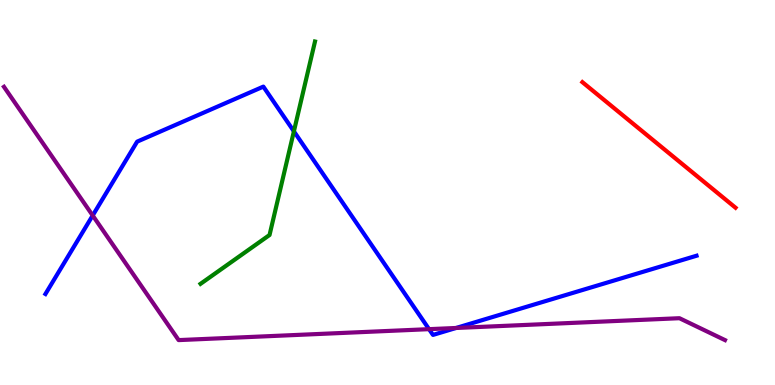[{'lines': ['blue', 'red'], 'intersections': []}, {'lines': ['green', 'red'], 'intersections': []}, {'lines': ['purple', 'red'], 'intersections': []}, {'lines': ['blue', 'green'], 'intersections': [{'x': 3.79, 'y': 6.59}]}, {'lines': ['blue', 'purple'], 'intersections': [{'x': 1.2, 'y': 4.4}, {'x': 5.54, 'y': 1.45}, {'x': 5.88, 'y': 1.48}]}, {'lines': ['green', 'purple'], 'intersections': []}]